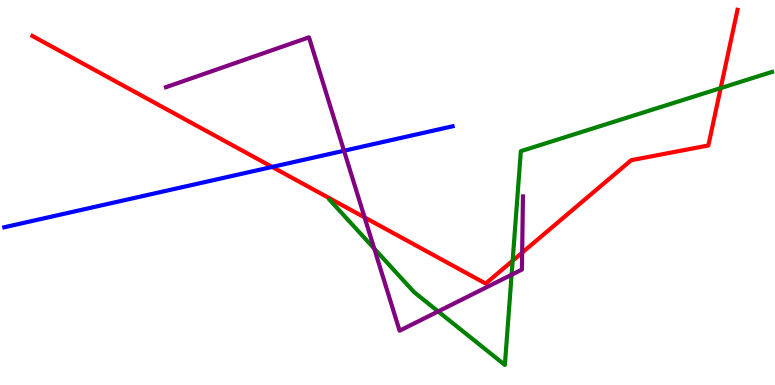[{'lines': ['blue', 'red'], 'intersections': [{'x': 3.51, 'y': 5.66}]}, {'lines': ['green', 'red'], 'intersections': [{'x': 6.61, 'y': 3.23}, {'x': 9.3, 'y': 7.71}]}, {'lines': ['purple', 'red'], 'intersections': [{'x': 4.7, 'y': 4.35}, {'x': 6.74, 'y': 3.44}]}, {'lines': ['blue', 'green'], 'intersections': []}, {'lines': ['blue', 'purple'], 'intersections': [{'x': 4.44, 'y': 6.08}]}, {'lines': ['green', 'purple'], 'intersections': [{'x': 4.83, 'y': 3.54}, {'x': 5.65, 'y': 1.91}, {'x': 6.6, 'y': 2.86}]}]